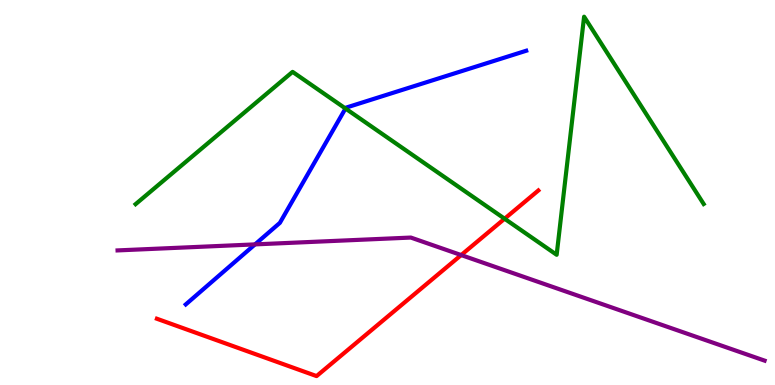[{'lines': ['blue', 'red'], 'intersections': []}, {'lines': ['green', 'red'], 'intersections': [{'x': 6.51, 'y': 4.32}]}, {'lines': ['purple', 'red'], 'intersections': [{'x': 5.95, 'y': 3.37}]}, {'lines': ['blue', 'green'], 'intersections': [{'x': 4.46, 'y': 7.18}]}, {'lines': ['blue', 'purple'], 'intersections': [{'x': 3.29, 'y': 3.65}]}, {'lines': ['green', 'purple'], 'intersections': []}]